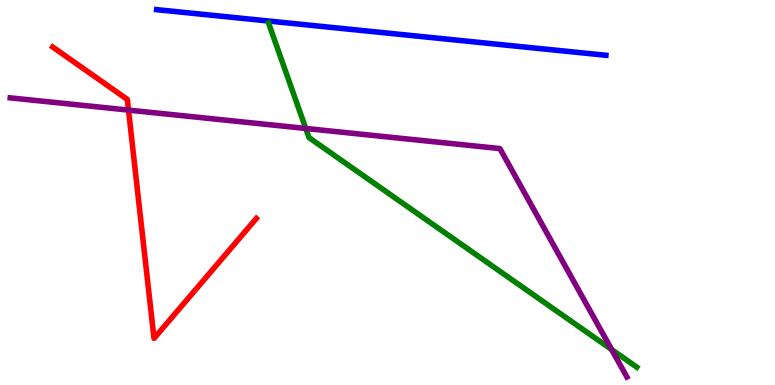[{'lines': ['blue', 'red'], 'intersections': []}, {'lines': ['green', 'red'], 'intersections': []}, {'lines': ['purple', 'red'], 'intersections': [{'x': 1.66, 'y': 7.14}]}, {'lines': ['blue', 'green'], 'intersections': []}, {'lines': ['blue', 'purple'], 'intersections': []}, {'lines': ['green', 'purple'], 'intersections': [{'x': 3.95, 'y': 6.66}, {'x': 7.89, 'y': 0.92}]}]